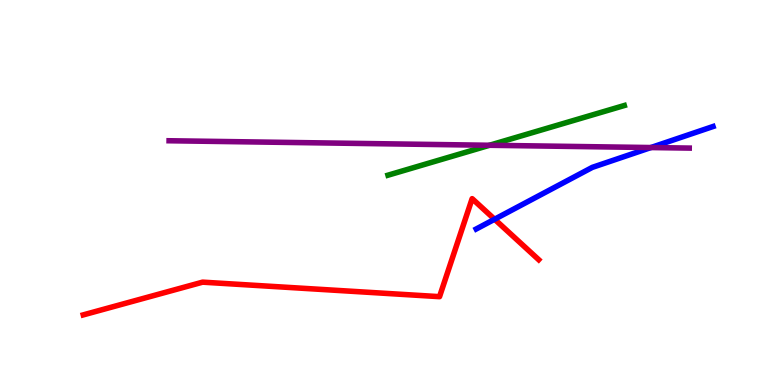[{'lines': ['blue', 'red'], 'intersections': [{'x': 6.38, 'y': 4.31}]}, {'lines': ['green', 'red'], 'intersections': []}, {'lines': ['purple', 'red'], 'intersections': []}, {'lines': ['blue', 'green'], 'intersections': []}, {'lines': ['blue', 'purple'], 'intersections': [{'x': 8.4, 'y': 6.17}]}, {'lines': ['green', 'purple'], 'intersections': [{'x': 6.32, 'y': 6.23}]}]